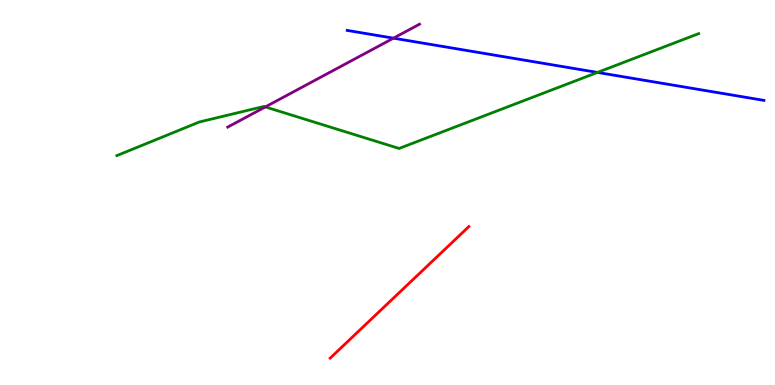[{'lines': ['blue', 'red'], 'intersections': []}, {'lines': ['green', 'red'], 'intersections': []}, {'lines': ['purple', 'red'], 'intersections': []}, {'lines': ['blue', 'green'], 'intersections': [{'x': 7.71, 'y': 8.12}]}, {'lines': ['blue', 'purple'], 'intersections': [{'x': 5.08, 'y': 9.01}]}, {'lines': ['green', 'purple'], 'intersections': [{'x': 3.42, 'y': 7.22}]}]